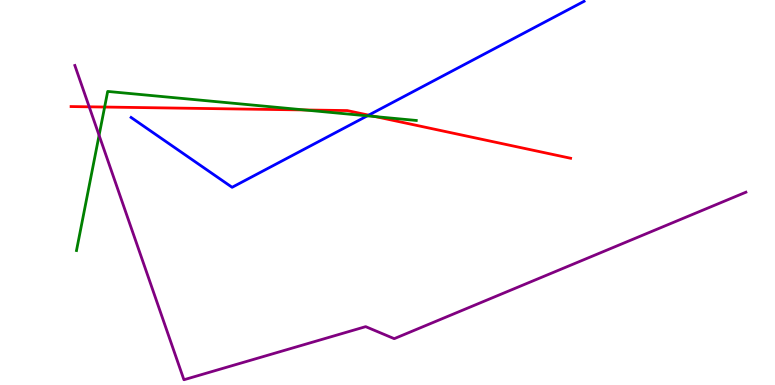[{'lines': ['blue', 'red'], 'intersections': [{'x': 4.76, 'y': 7.01}]}, {'lines': ['green', 'red'], 'intersections': [{'x': 1.35, 'y': 7.22}, {'x': 3.93, 'y': 7.14}, {'x': 4.85, 'y': 6.97}]}, {'lines': ['purple', 'red'], 'intersections': [{'x': 1.15, 'y': 7.23}]}, {'lines': ['blue', 'green'], 'intersections': [{'x': 4.74, 'y': 6.99}]}, {'lines': ['blue', 'purple'], 'intersections': []}, {'lines': ['green', 'purple'], 'intersections': [{'x': 1.28, 'y': 6.49}]}]